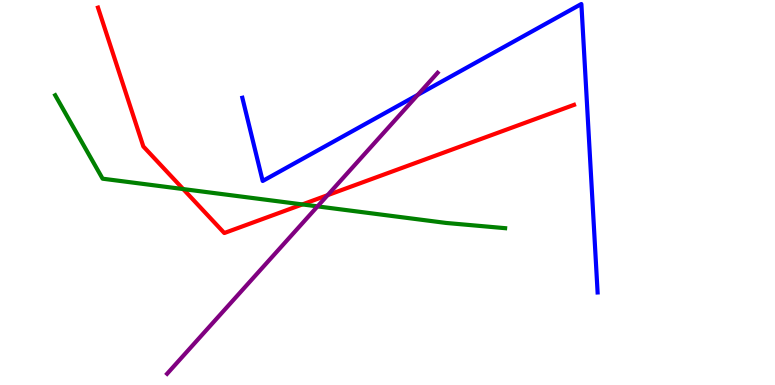[{'lines': ['blue', 'red'], 'intersections': []}, {'lines': ['green', 'red'], 'intersections': [{'x': 2.36, 'y': 5.09}, {'x': 3.9, 'y': 4.69}]}, {'lines': ['purple', 'red'], 'intersections': [{'x': 4.23, 'y': 4.93}]}, {'lines': ['blue', 'green'], 'intersections': []}, {'lines': ['blue', 'purple'], 'intersections': [{'x': 5.39, 'y': 7.54}]}, {'lines': ['green', 'purple'], 'intersections': [{'x': 4.1, 'y': 4.64}]}]